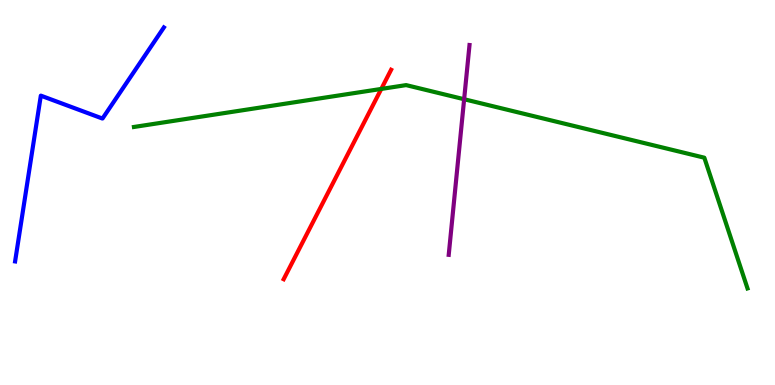[{'lines': ['blue', 'red'], 'intersections': []}, {'lines': ['green', 'red'], 'intersections': [{'x': 4.92, 'y': 7.69}]}, {'lines': ['purple', 'red'], 'intersections': []}, {'lines': ['blue', 'green'], 'intersections': []}, {'lines': ['blue', 'purple'], 'intersections': []}, {'lines': ['green', 'purple'], 'intersections': [{'x': 5.99, 'y': 7.42}]}]